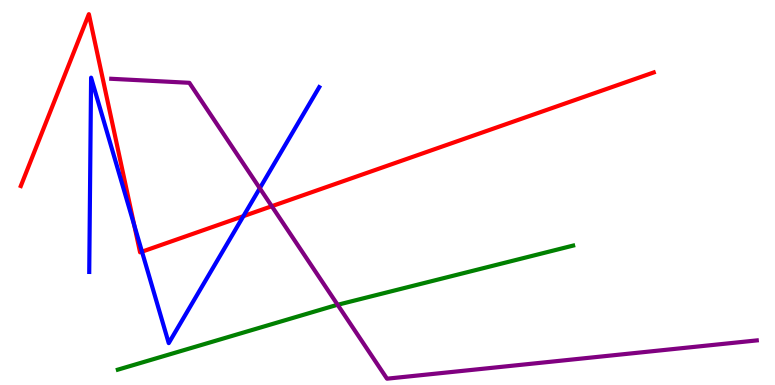[{'lines': ['blue', 'red'], 'intersections': [{'x': 1.73, 'y': 4.15}, {'x': 1.83, 'y': 3.46}, {'x': 3.14, 'y': 4.39}]}, {'lines': ['green', 'red'], 'intersections': []}, {'lines': ['purple', 'red'], 'intersections': [{'x': 3.51, 'y': 4.64}]}, {'lines': ['blue', 'green'], 'intersections': []}, {'lines': ['blue', 'purple'], 'intersections': [{'x': 3.35, 'y': 5.11}]}, {'lines': ['green', 'purple'], 'intersections': [{'x': 4.36, 'y': 2.08}]}]